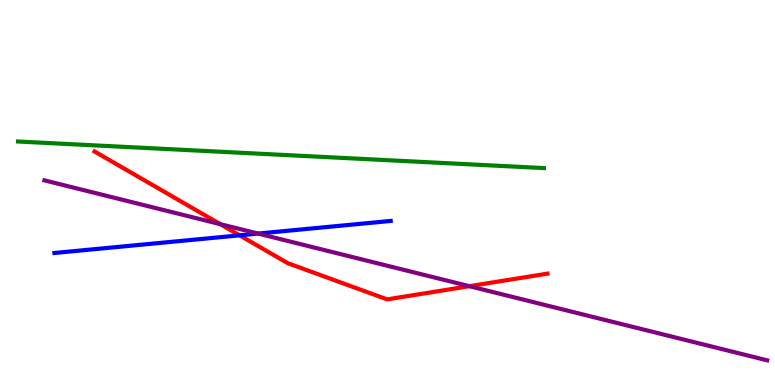[{'lines': ['blue', 'red'], 'intersections': [{'x': 3.09, 'y': 3.89}]}, {'lines': ['green', 'red'], 'intersections': []}, {'lines': ['purple', 'red'], 'intersections': [{'x': 2.84, 'y': 4.18}, {'x': 6.06, 'y': 2.57}]}, {'lines': ['blue', 'green'], 'intersections': []}, {'lines': ['blue', 'purple'], 'intersections': [{'x': 3.33, 'y': 3.93}]}, {'lines': ['green', 'purple'], 'intersections': []}]